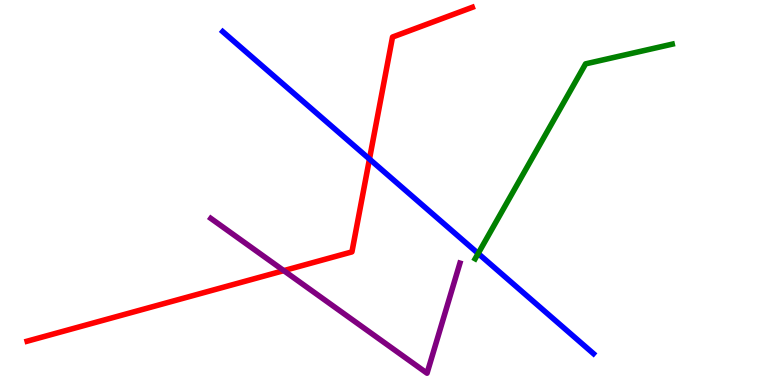[{'lines': ['blue', 'red'], 'intersections': [{'x': 4.77, 'y': 5.87}]}, {'lines': ['green', 'red'], 'intersections': []}, {'lines': ['purple', 'red'], 'intersections': [{'x': 3.66, 'y': 2.97}]}, {'lines': ['blue', 'green'], 'intersections': [{'x': 6.17, 'y': 3.42}]}, {'lines': ['blue', 'purple'], 'intersections': []}, {'lines': ['green', 'purple'], 'intersections': []}]